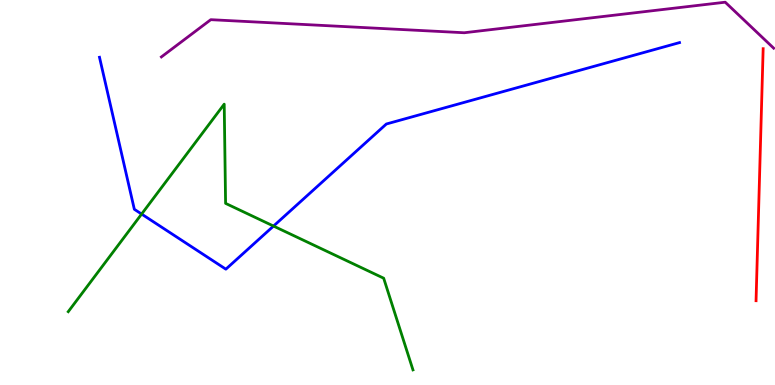[{'lines': ['blue', 'red'], 'intersections': []}, {'lines': ['green', 'red'], 'intersections': []}, {'lines': ['purple', 'red'], 'intersections': []}, {'lines': ['blue', 'green'], 'intersections': [{'x': 1.83, 'y': 4.44}, {'x': 3.53, 'y': 4.13}]}, {'lines': ['blue', 'purple'], 'intersections': []}, {'lines': ['green', 'purple'], 'intersections': []}]